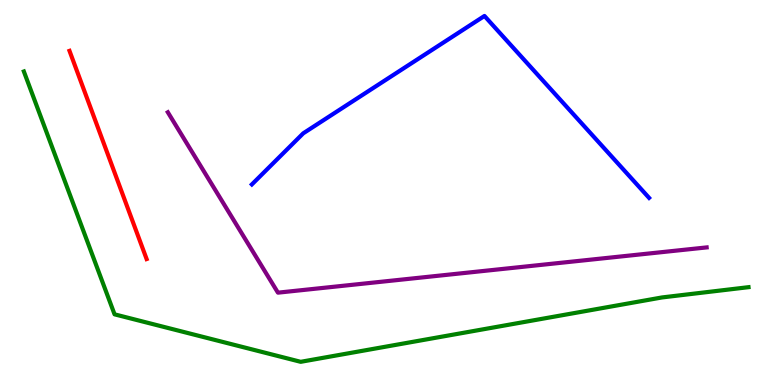[{'lines': ['blue', 'red'], 'intersections': []}, {'lines': ['green', 'red'], 'intersections': []}, {'lines': ['purple', 'red'], 'intersections': []}, {'lines': ['blue', 'green'], 'intersections': []}, {'lines': ['blue', 'purple'], 'intersections': []}, {'lines': ['green', 'purple'], 'intersections': []}]